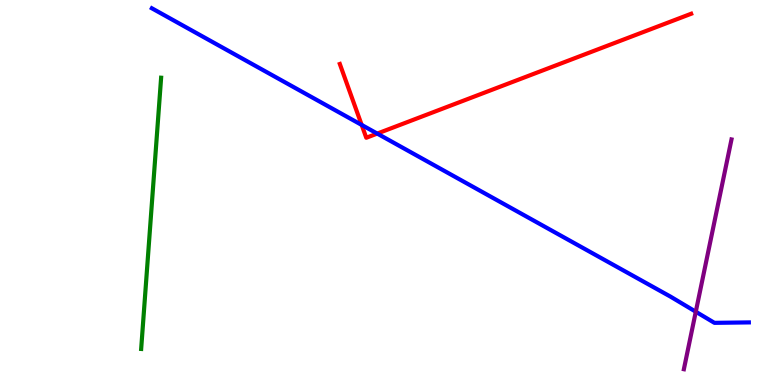[{'lines': ['blue', 'red'], 'intersections': [{'x': 4.67, 'y': 6.76}, {'x': 4.87, 'y': 6.53}]}, {'lines': ['green', 'red'], 'intersections': []}, {'lines': ['purple', 'red'], 'intersections': []}, {'lines': ['blue', 'green'], 'intersections': []}, {'lines': ['blue', 'purple'], 'intersections': [{'x': 8.98, 'y': 1.9}]}, {'lines': ['green', 'purple'], 'intersections': []}]